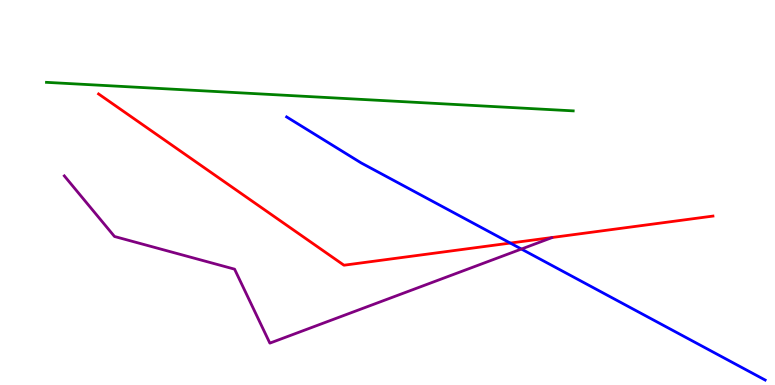[{'lines': ['blue', 'red'], 'intersections': [{'x': 6.58, 'y': 3.69}]}, {'lines': ['green', 'red'], 'intersections': []}, {'lines': ['purple', 'red'], 'intersections': []}, {'lines': ['blue', 'green'], 'intersections': []}, {'lines': ['blue', 'purple'], 'intersections': [{'x': 6.73, 'y': 3.53}]}, {'lines': ['green', 'purple'], 'intersections': []}]